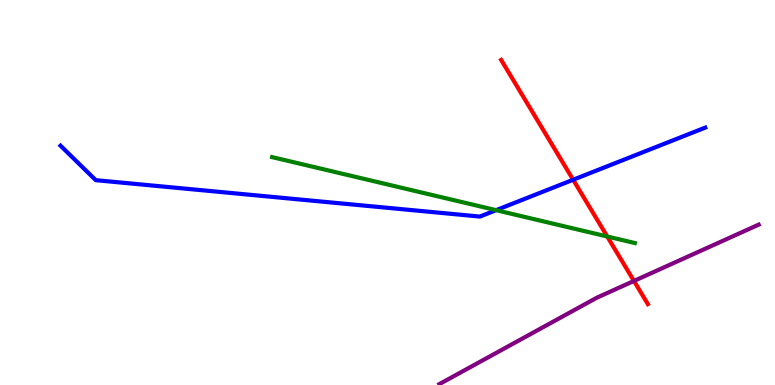[{'lines': ['blue', 'red'], 'intersections': [{'x': 7.4, 'y': 5.33}]}, {'lines': ['green', 'red'], 'intersections': [{'x': 7.84, 'y': 3.86}]}, {'lines': ['purple', 'red'], 'intersections': [{'x': 8.18, 'y': 2.7}]}, {'lines': ['blue', 'green'], 'intersections': [{'x': 6.4, 'y': 4.54}]}, {'lines': ['blue', 'purple'], 'intersections': []}, {'lines': ['green', 'purple'], 'intersections': []}]